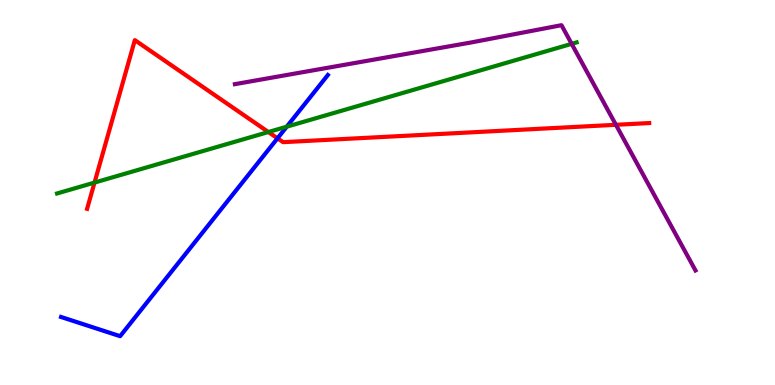[{'lines': ['blue', 'red'], 'intersections': [{'x': 3.58, 'y': 6.41}]}, {'lines': ['green', 'red'], 'intersections': [{'x': 1.22, 'y': 5.26}, {'x': 3.46, 'y': 6.57}]}, {'lines': ['purple', 'red'], 'intersections': [{'x': 7.95, 'y': 6.76}]}, {'lines': ['blue', 'green'], 'intersections': [{'x': 3.7, 'y': 6.71}]}, {'lines': ['blue', 'purple'], 'intersections': []}, {'lines': ['green', 'purple'], 'intersections': [{'x': 7.38, 'y': 8.86}]}]